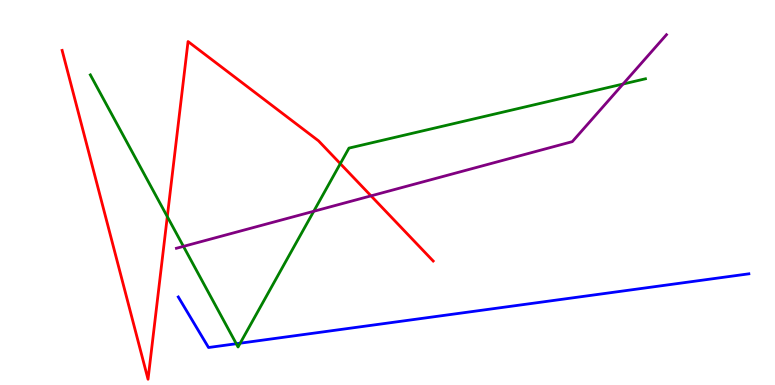[{'lines': ['blue', 'red'], 'intersections': []}, {'lines': ['green', 'red'], 'intersections': [{'x': 2.16, 'y': 4.37}, {'x': 4.39, 'y': 5.75}]}, {'lines': ['purple', 'red'], 'intersections': [{'x': 4.79, 'y': 4.91}]}, {'lines': ['blue', 'green'], 'intersections': [{'x': 3.05, 'y': 1.07}, {'x': 3.1, 'y': 1.09}]}, {'lines': ['blue', 'purple'], 'intersections': []}, {'lines': ['green', 'purple'], 'intersections': [{'x': 2.37, 'y': 3.6}, {'x': 4.05, 'y': 4.51}, {'x': 8.04, 'y': 7.82}]}]